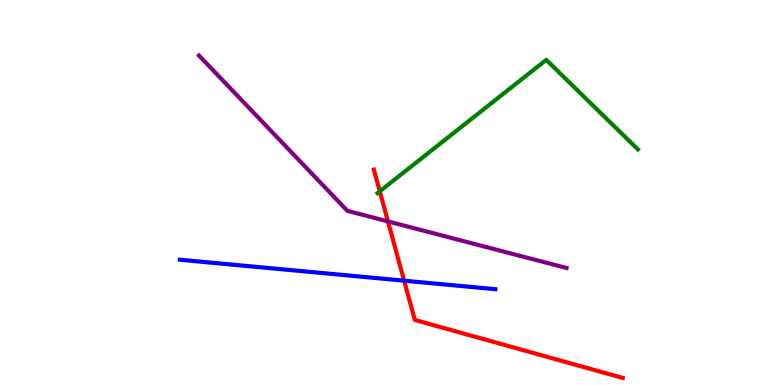[{'lines': ['blue', 'red'], 'intersections': [{'x': 5.21, 'y': 2.71}]}, {'lines': ['green', 'red'], 'intersections': [{'x': 4.9, 'y': 5.03}]}, {'lines': ['purple', 'red'], 'intersections': [{'x': 5.01, 'y': 4.25}]}, {'lines': ['blue', 'green'], 'intersections': []}, {'lines': ['blue', 'purple'], 'intersections': []}, {'lines': ['green', 'purple'], 'intersections': []}]